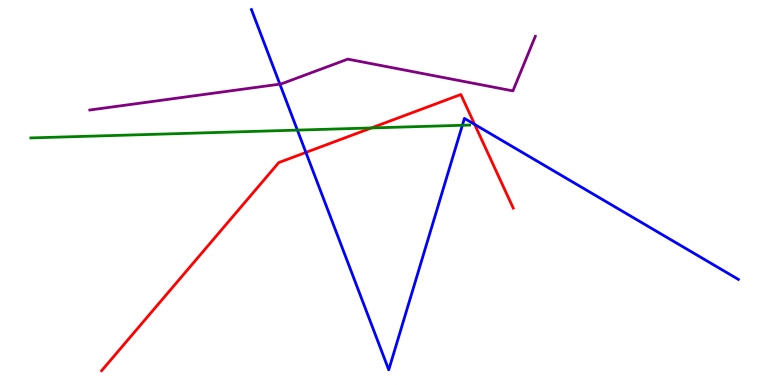[{'lines': ['blue', 'red'], 'intersections': [{'x': 3.95, 'y': 6.04}, {'x': 6.12, 'y': 6.77}]}, {'lines': ['green', 'red'], 'intersections': [{'x': 4.79, 'y': 6.68}]}, {'lines': ['purple', 'red'], 'intersections': []}, {'lines': ['blue', 'green'], 'intersections': [{'x': 3.84, 'y': 6.62}, {'x': 5.97, 'y': 6.75}]}, {'lines': ['blue', 'purple'], 'intersections': [{'x': 3.61, 'y': 7.81}]}, {'lines': ['green', 'purple'], 'intersections': []}]